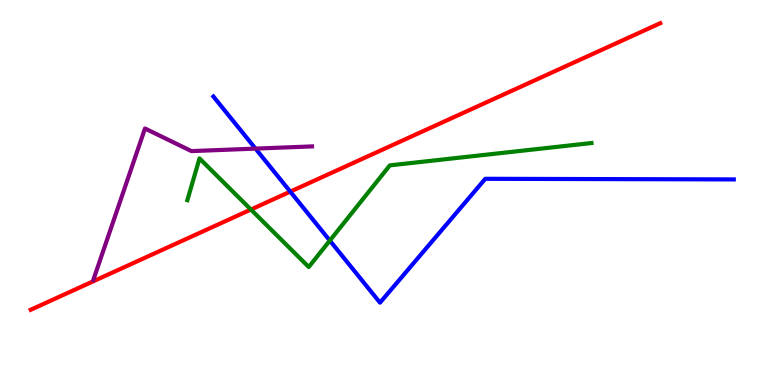[{'lines': ['blue', 'red'], 'intersections': [{'x': 3.75, 'y': 5.02}]}, {'lines': ['green', 'red'], 'intersections': [{'x': 3.24, 'y': 4.56}]}, {'lines': ['purple', 'red'], 'intersections': []}, {'lines': ['blue', 'green'], 'intersections': [{'x': 4.26, 'y': 3.75}]}, {'lines': ['blue', 'purple'], 'intersections': [{'x': 3.3, 'y': 6.14}]}, {'lines': ['green', 'purple'], 'intersections': []}]